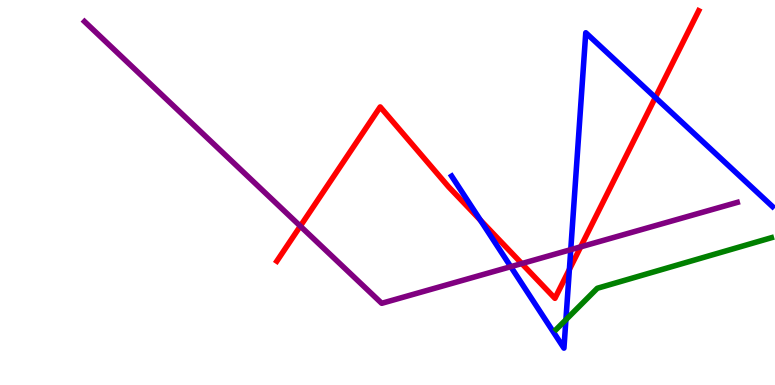[{'lines': ['blue', 'red'], 'intersections': [{'x': 6.2, 'y': 4.28}, {'x': 7.35, 'y': 3.0}, {'x': 8.46, 'y': 7.47}]}, {'lines': ['green', 'red'], 'intersections': []}, {'lines': ['purple', 'red'], 'intersections': [{'x': 3.88, 'y': 4.13}, {'x': 6.73, 'y': 3.15}, {'x': 7.49, 'y': 3.59}]}, {'lines': ['blue', 'green'], 'intersections': [{'x': 7.3, 'y': 1.7}]}, {'lines': ['blue', 'purple'], 'intersections': [{'x': 6.59, 'y': 3.07}, {'x': 7.36, 'y': 3.52}]}, {'lines': ['green', 'purple'], 'intersections': []}]